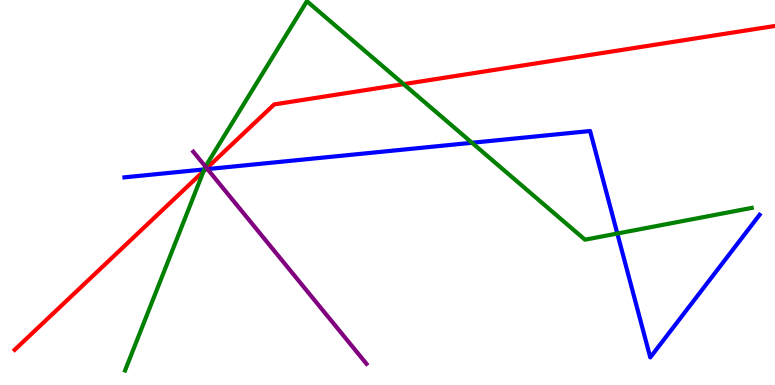[{'lines': ['blue', 'red'], 'intersections': [{'x': 2.65, 'y': 5.6}]}, {'lines': ['green', 'red'], 'intersections': [{'x': 2.63, 'y': 5.55}, {'x': 5.21, 'y': 7.81}]}, {'lines': ['purple', 'red'], 'intersections': [{'x': 2.67, 'y': 5.63}]}, {'lines': ['blue', 'green'], 'intersections': [{'x': 2.64, 'y': 5.6}, {'x': 6.09, 'y': 6.29}, {'x': 7.97, 'y': 3.93}]}, {'lines': ['blue', 'purple'], 'intersections': [{'x': 2.68, 'y': 5.61}]}, {'lines': ['green', 'purple'], 'intersections': [{'x': 2.65, 'y': 5.67}]}]